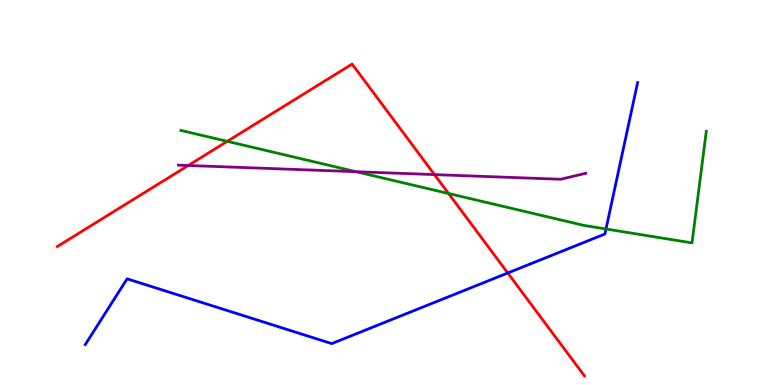[{'lines': ['blue', 'red'], 'intersections': [{'x': 6.55, 'y': 2.91}]}, {'lines': ['green', 'red'], 'intersections': [{'x': 2.93, 'y': 6.33}, {'x': 5.79, 'y': 4.97}]}, {'lines': ['purple', 'red'], 'intersections': [{'x': 2.43, 'y': 5.7}, {'x': 5.61, 'y': 5.46}]}, {'lines': ['blue', 'green'], 'intersections': [{'x': 7.82, 'y': 4.05}]}, {'lines': ['blue', 'purple'], 'intersections': []}, {'lines': ['green', 'purple'], 'intersections': [{'x': 4.59, 'y': 5.54}]}]